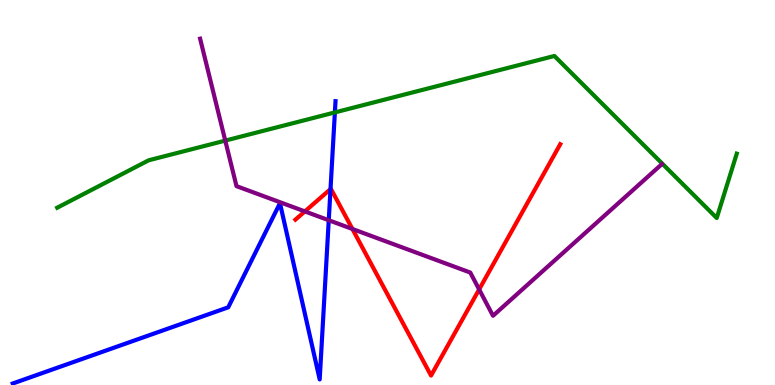[{'lines': ['blue', 'red'], 'intersections': [{'x': 4.26, 'y': 5.09}]}, {'lines': ['green', 'red'], 'intersections': []}, {'lines': ['purple', 'red'], 'intersections': [{'x': 3.93, 'y': 4.51}, {'x': 4.55, 'y': 4.05}, {'x': 6.18, 'y': 2.48}]}, {'lines': ['blue', 'green'], 'intersections': [{'x': 4.32, 'y': 7.08}]}, {'lines': ['blue', 'purple'], 'intersections': [{'x': 4.24, 'y': 4.28}]}, {'lines': ['green', 'purple'], 'intersections': [{'x': 2.91, 'y': 6.35}]}]